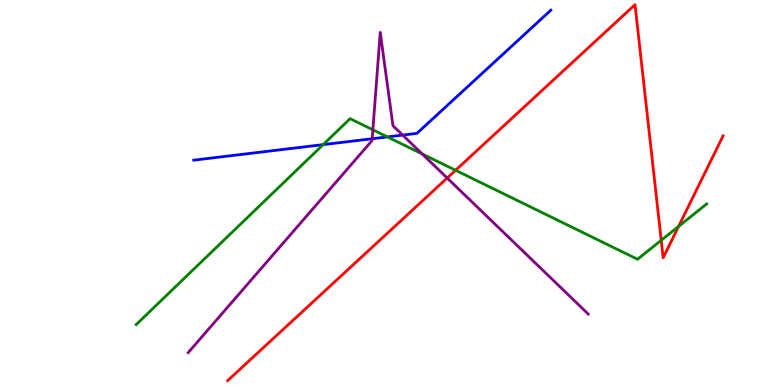[{'lines': ['blue', 'red'], 'intersections': []}, {'lines': ['green', 'red'], 'intersections': [{'x': 5.88, 'y': 5.58}, {'x': 8.53, 'y': 3.76}, {'x': 8.76, 'y': 4.12}]}, {'lines': ['purple', 'red'], 'intersections': [{'x': 5.77, 'y': 5.38}]}, {'lines': ['blue', 'green'], 'intersections': [{'x': 4.17, 'y': 6.24}, {'x': 5.0, 'y': 6.44}]}, {'lines': ['blue', 'purple'], 'intersections': [{'x': 4.8, 'y': 6.4}, {'x': 5.2, 'y': 6.49}]}, {'lines': ['green', 'purple'], 'intersections': [{'x': 4.81, 'y': 6.63}, {'x': 5.45, 'y': 6.0}]}]